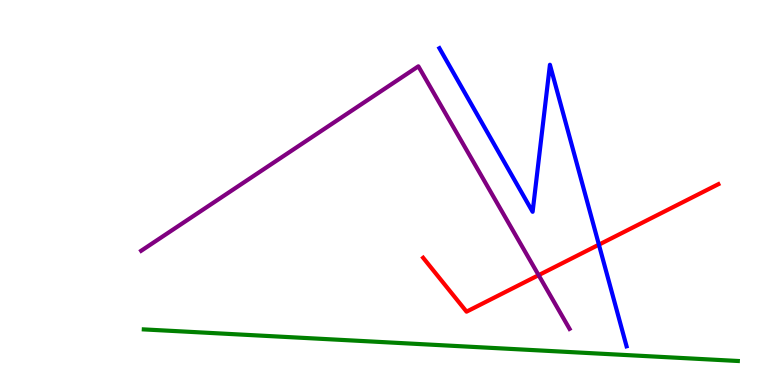[{'lines': ['blue', 'red'], 'intersections': [{'x': 7.73, 'y': 3.65}]}, {'lines': ['green', 'red'], 'intersections': []}, {'lines': ['purple', 'red'], 'intersections': [{'x': 6.95, 'y': 2.85}]}, {'lines': ['blue', 'green'], 'intersections': []}, {'lines': ['blue', 'purple'], 'intersections': []}, {'lines': ['green', 'purple'], 'intersections': []}]